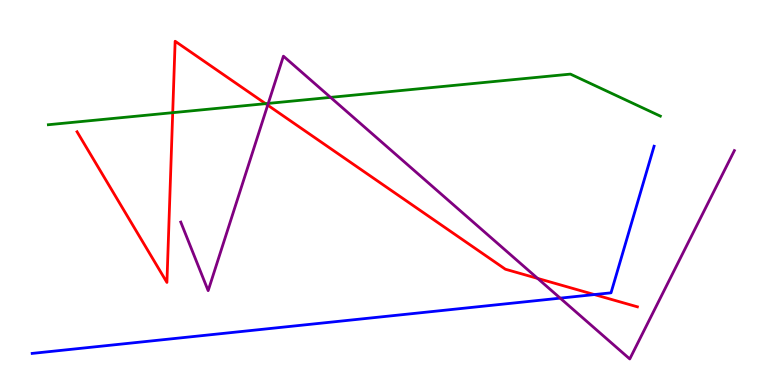[{'lines': ['blue', 'red'], 'intersections': [{'x': 7.67, 'y': 2.35}]}, {'lines': ['green', 'red'], 'intersections': [{'x': 2.23, 'y': 7.07}, {'x': 3.43, 'y': 7.31}]}, {'lines': ['purple', 'red'], 'intersections': [{'x': 3.45, 'y': 7.27}, {'x': 6.94, 'y': 2.77}]}, {'lines': ['blue', 'green'], 'intersections': []}, {'lines': ['blue', 'purple'], 'intersections': [{'x': 7.23, 'y': 2.26}]}, {'lines': ['green', 'purple'], 'intersections': [{'x': 3.46, 'y': 7.31}, {'x': 4.27, 'y': 7.47}]}]